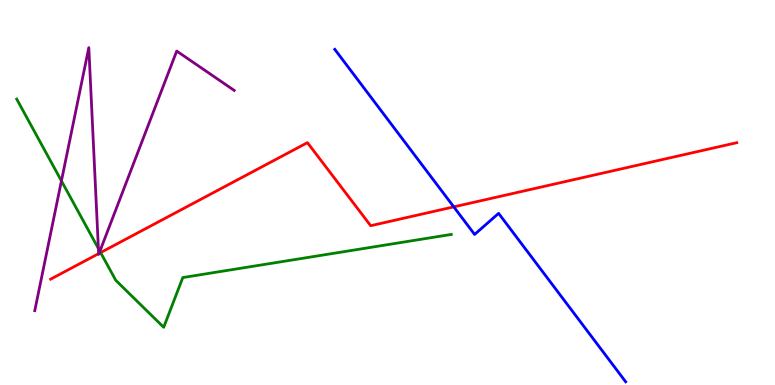[{'lines': ['blue', 'red'], 'intersections': [{'x': 5.86, 'y': 4.63}]}, {'lines': ['green', 'red'], 'intersections': [{'x': 1.3, 'y': 3.44}]}, {'lines': ['purple', 'red'], 'intersections': [{'x': 1.27, 'y': 3.41}, {'x': 1.28, 'y': 3.42}]}, {'lines': ['blue', 'green'], 'intersections': []}, {'lines': ['blue', 'purple'], 'intersections': []}, {'lines': ['green', 'purple'], 'intersections': [{'x': 0.793, 'y': 5.3}, {'x': 1.27, 'y': 3.54}, {'x': 1.29, 'y': 3.47}]}]